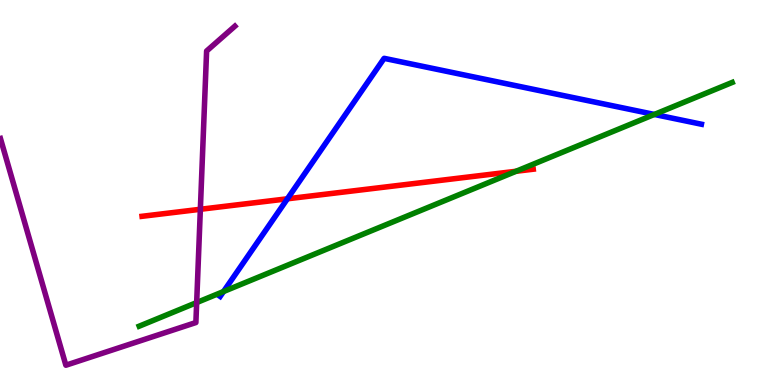[{'lines': ['blue', 'red'], 'intersections': [{'x': 3.71, 'y': 4.84}]}, {'lines': ['green', 'red'], 'intersections': [{'x': 6.66, 'y': 5.55}]}, {'lines': ['purple', 'red'], 'intersections': [{'x': 2.59, 'y': 4.56}]}, {'lines': ['blue', 'green'], 'intersections': [{'x': 2.88, 'y': 2.43}, {'x': 8.44, 'y': 7.03}]}, {'lines': ['blue', 'purple'], 'intersections': []}, {'lines': ['green', 'purple'], 'intersections': [{'x': 2.54, 'y': 2.14}]}]